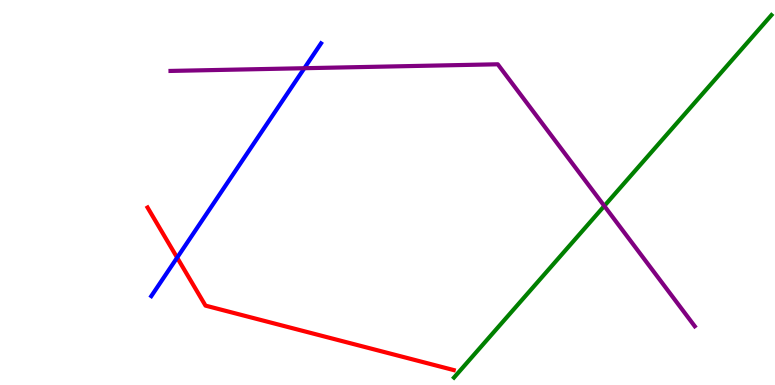[{'lines': ['blue', 'red'], 'intersections': [{'x': 2.29, 'y': 3.31}]}, {'lines': ['green', 'red'], 'intersections': []}, {'lines': ['purple', 'red'], 'intersections': []}, {'lines': ['blue', 'green'], 'intersections': []}, {'lines': ['blue', 'purple'], 'intersections': [{'x': 3.93, 'y': 8.23}]}, {'lines': ['green', 'purple'], 'intersections': [{'x': 7.8, 'y': 4.65}]}]